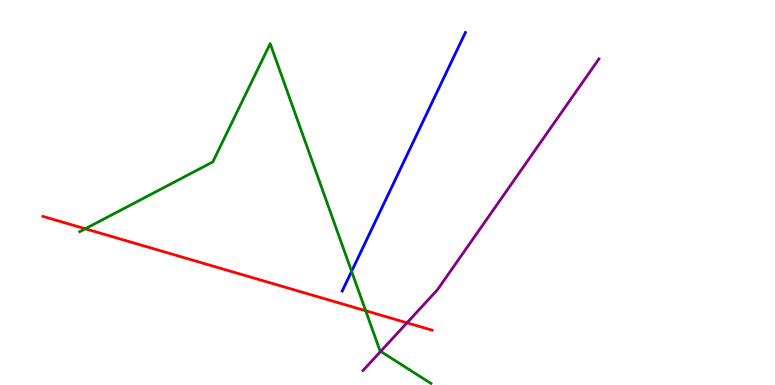[{'lines': ['blue', 'red'], 'intersections': []}, {'lines': ['green', 'red'], 'intersections': [{'x': 1.1, 'y': 4.06}, {'x': 4.72, 'y': 1.93}]}, {'lines': ['purple', 'red'], 'intersections': [{'x': 5.25, 'y': 1.62}]}, {'lines': ['blue', 'green'], 'intersections': [{'x': 4.54, 'y': 2.95}]}, {'lines': ['blue', 'purple'], 'intersections': []}, {'lines': ['green', 'purple'], 'intersections': [{'x': 4.91, 'y': 0.873}]}]